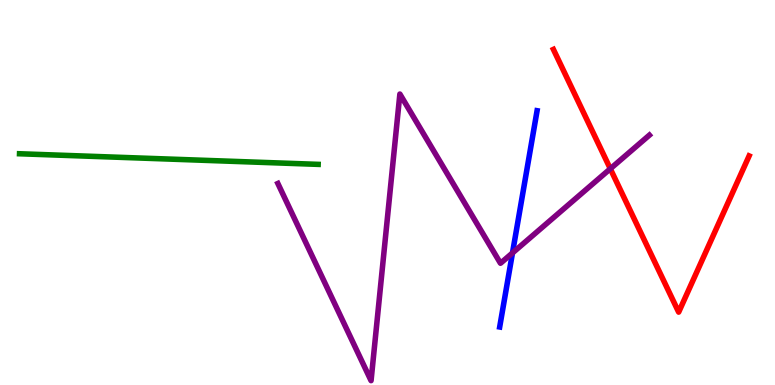[{'lines': ['blue', 'red'], 'intersections': []}, {'lines': ['green', 'red'], 'intersections': []}, {'lines': ['purple', 'red'], 'intersections': [{'x': 7.87, 'y': 5.62}]}, {'lines': ['blue', 'green'], 'intersections': []}, {'lines': ['blue', 'purple'], 'intersections': [{'x': 6.61, 'y': 3.43}]}, {'lines': ['green', 'purple'], 'intersections': []}]